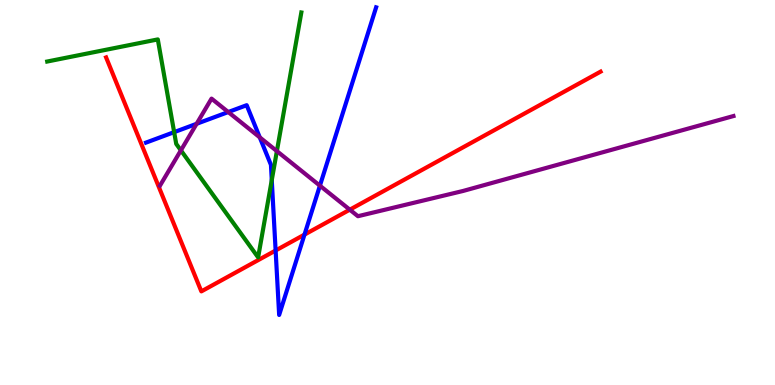[{'lines': ['blue', 'red'], 'intersections': [{'x': 3.56, 'y': 3.49}, {'x': 3.93, 'y': 3.91}]}, {'lines': ['green', 'red'], 'intersections': []}, {'lines': ['purple', 'red'], 'intersections': [{'x': 4.51, 'y': 4.55}]}, {'lines': ['blue', 'green'], 'intersections': [{'x': 2.25, 'y': 6.57}, {'x': 3.51, 'y': 5.32}]}, {'lines': ['blue', 'purple'], 'intersections': [{'x': 2.54, 'y': 6.78}, {'x': 2.95, 'y': 7.09}, {'x': 3.35, 'y': 6.43}, {'x': 4.13, 'y': 5.18}]}, {'lines': ['green', 'purple'], 'intersections': [{'x': 2.33, 'y': 6.09}, {'x': 3.57, 'y': 6.08}]}]